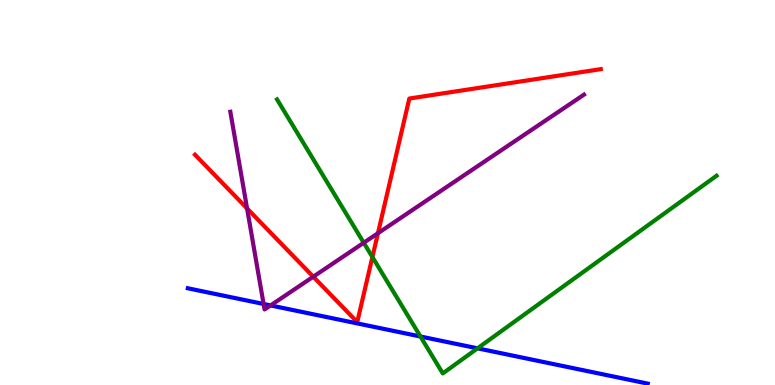[{'lines': ['blue', 'red'], 'intersections': []}, {'lines': ['green', 'red'], 'intersections': [{'x': 4.81, 'y': 3.32}]}, {'lines': ['purple', 'red'], 'intersections': [{'x': 3.19, 'y': 4.59}, {'x': 4.04, 'y': 2.81}, {'x': 4.88, 'y': 3.94}]}, {'lines': ['blue', 'green'], 'intersections': [{'x': 5.43, 'y': 1.26}, {'x': 6.16, 'y': 0.952}]}, {'lines': ['blue', 'purple'], 'intersections': [{'x': 3.4, 'y': 2.1}, {'x': 3.49, 'y': 2.07}]}, {'lines': ['green', 'purple'], 'intersections': [{'x': 4.69, 'y': 3.69}]}]